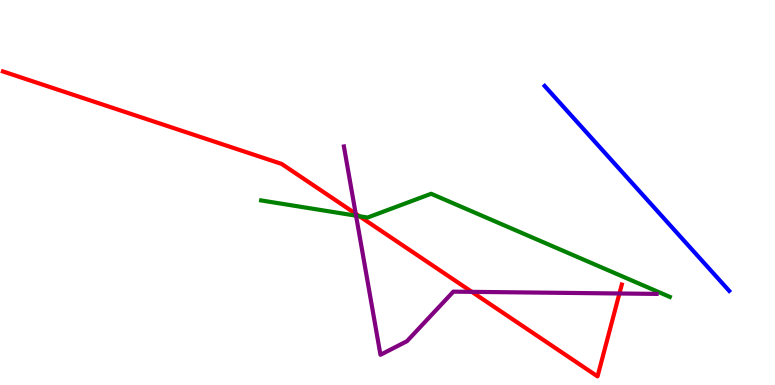[{'lines': ['blue', 'red'], 'intersections': []}, {'lines': ['green', 'red'], 'intersections': [{'x': 4.64, 'y': 4.38}]}, {'lines': ['purple', 'red'], 'intersections': [{'x': 4.59, 'y': 4.45}, {'x': 6.09, 'y': 2.42}, {'x': 7.99, 'y': 2.38}]}, {'lines': ['blue', 'green'], 'intersections': []}, {'lines': ['blue', 'purple'], 'intersections': []}, {'lines': ['green', 'purple'], 'intersections': [{'x': 4.59, 'y': 4.4}]}]